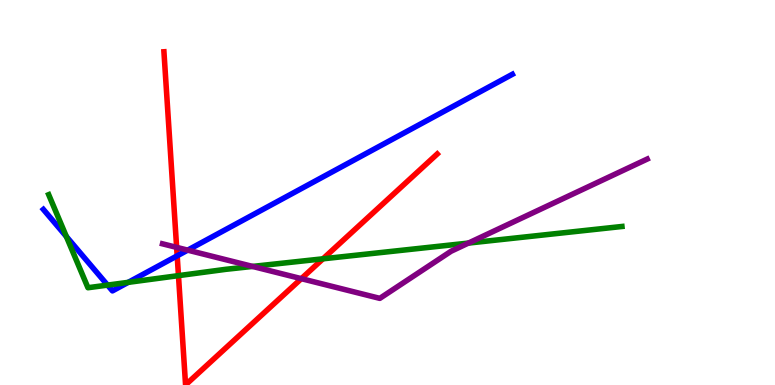[{'lines': ['blue', 'red'], 'intersections': [{'x': 2.29, 'y': 3.36}]}, {'lines': ['green', 'red'], 'intersections': [{'x': 2.3, 'y': 2.84}, {'x': 4.17, 'y': 3.28}]}, {'lines': ['purple', 'red'], 'intersections': [{'x': 2.28, 'y': 3.57}, {'x': 3.89, 'y': 2.76}]}, {'lines': ['blue', 'green'], 'intersections': [{'x': 0.856, 'y': 3.86}, {'x': 1.39, 'y': 2.59}, {'x': 1.65, 'y': 2.67}]}, {'lines': ['blue', 'purple'], 'intersections': [{'x': 2.42, 'y': 3.5}]}, {'lines': ['green', 'purple'], 'intersections': [{'x': 3.26, 'y': 3.08}, {'x': 6.04, 'y': 3.69}]}]